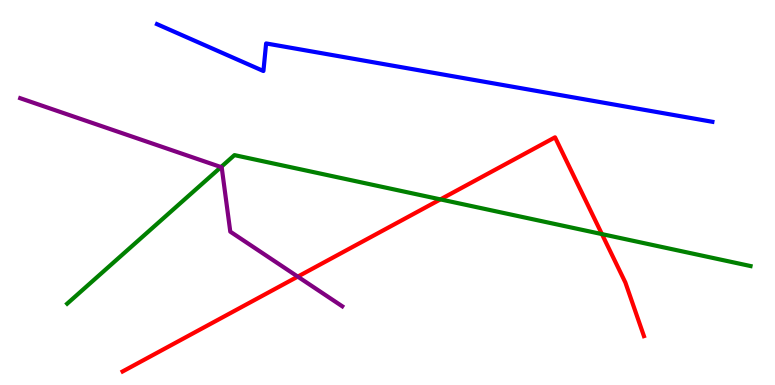[{'lines': ['blue', 'red'], 'intersections': []}, {'lines': ['green', 'red'], 'intersections': [{'x': 5.68, 'y': 4.82}, {'x': 7.77, 'y': 3.92}]}, {'lines': ['purple', 'red'], 'intersections': [{'x': 3.84, 'y': 2.81}]}, {'lines': ['blue', 'green'], 'intersections': []}, {'lines': ['blue', 'purple'], 'intersections': []}, {'lines': ['green', 'purple'], 'intersections': [{'x': 2.85, 'y': 5.66}]}]